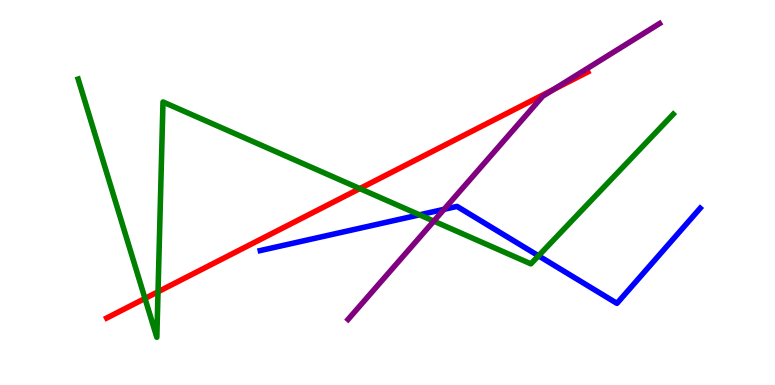[{'lines': ['blue', 'red'], 'intersections': []}, {'lines': ['green', 'red'], 'intersections': [{'x': 1.87, 'y': 2.25}, {'x': 2.04, 'y': 2.42}, {'x': 4.64, 'y': 5.1}]}, {'lines': ['purple', 'red'], 'intersections': [{'x': 7.14, 'y': 7.67}]}, {'lines': ['blue', 'green'], 'intersections': [{'x': 5.41, 'y': 4.42}, {'x': 6.95, 'y': 3.36}]}, {'lines': ['blue', 'purple'], 'intersections': [{'x': 5.73, 'y': 4.56}]}, {'lines': ['green', 'purple'], 'intersections': [{'x': 5.6, 'y': 4.26}]}]